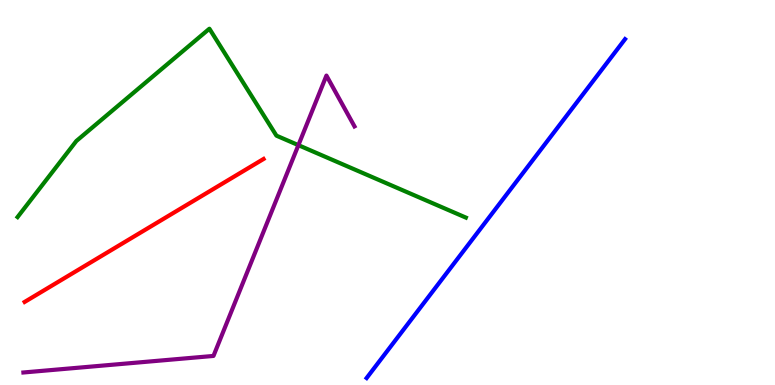[{'lines': ['blue', 'red'], 'intersections': []}, {'lines': ['green', 'red'], 'intersections': []}, {'lines': ['purple', 'red'], 'intersections': []}, {'lines': ['blue', 'green'], 'intersections': []}, {'lines': ['blue', 'purple'], 'intersections': []}, {'lines': ['green', 'purple'], 'intersections': [{'x': 3.85, 'y': 6.23}]}]